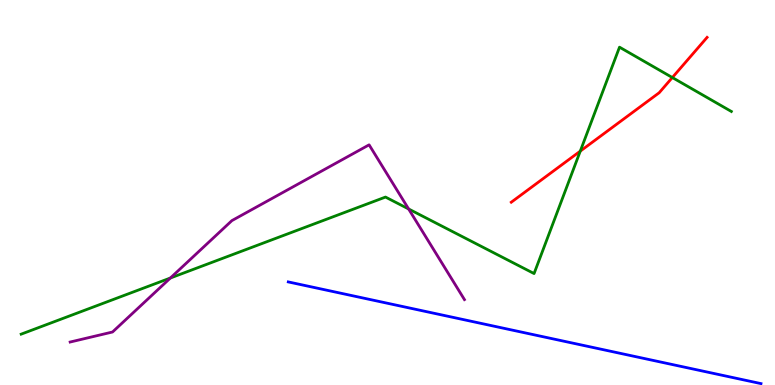[{'lines': ['blue', 'red'], 'intersections': []}, {'lines': ['green', 'red'], 'intersections': [{'x': 7.49, 'y': 6.07}, {'x': 8.68, 'y': 7.99}]}, {'lines': ['purple', 'red'], 'intersections': []}, {'lines': ['blue', 'green'], 'intersections': []}, {'lines': ['blue', 'purple'], 'intersections': []}, {'lines': ['green', 'purple'], 'intersections': [{'x': 2.2, 'y': 2.78}, {'x': 5.27, 'y': 4.57}]}]